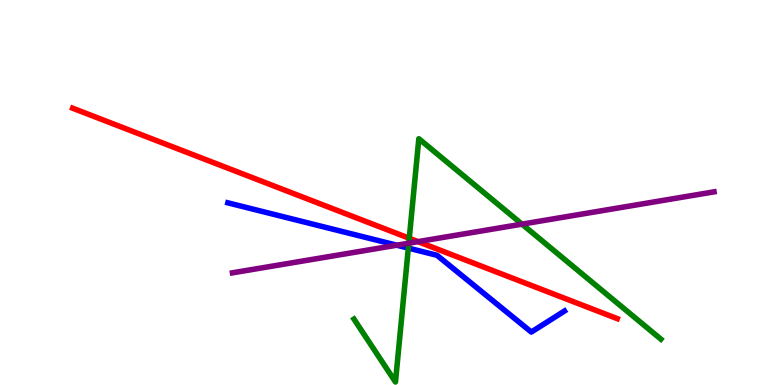[{'lines': ['blue', 'red'], 'intersections': []}, {'lines': ['green', 'red'], 'intersections': [{'x': 5.28, 'y': 3.81}]}, {'lines': ['purple', 'red'], 'intersections': [{'x': 5.39, 'y': 3.72}]}, {'lines': ['blue', 'green'], 'intersections': [{'x': 5.27, 'y': 3.56}]}, {'lines': ['blue', 'purple'], 'intersections': [{'x': 5.12, 'y': 3.63}]}, {'lines': ['green', 'purple'], 'intersections': [{'x': 5.27, 'y': 3.68}, {'x': 6.74, 'y': 4.18}]}]